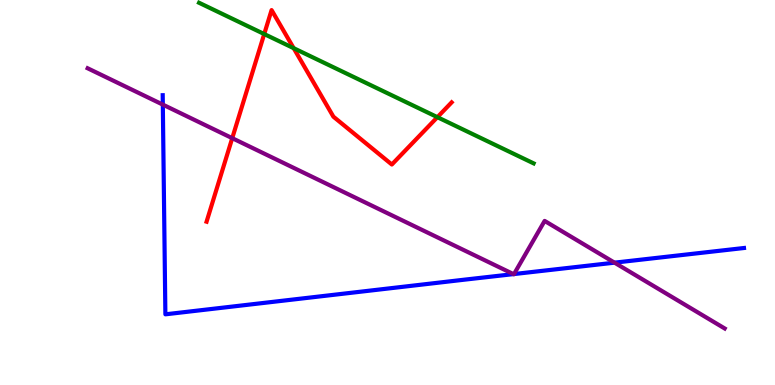[{'lines': ['blue', 'red'], 'intersections': []}, {'lines': ['green', 'red'], 'intersections': [{'x': 3.41, 'y': 9.12}, {'x': 3.79, 'y': 8.75}, {'x': 5.64, 'y': 6.96}]}, {'lines': ['purple', 'red'], 'intersections': [{'x': 3.0, 'y': 6.41}]}, {'lines': ['blue', 'green'], 'intersections': []}, {'lines': ['blue', 'purple'], 'intersections': [{'x': 2.1, 'y': 7.28}, {'x': 6.63, 'y': 2.88}, {'x': 6.63, 'y': 2.88}, {'x': 7.93, 'y': 3.18}]}, {'lines': ['green', 'purple'], 'intersections': []}]